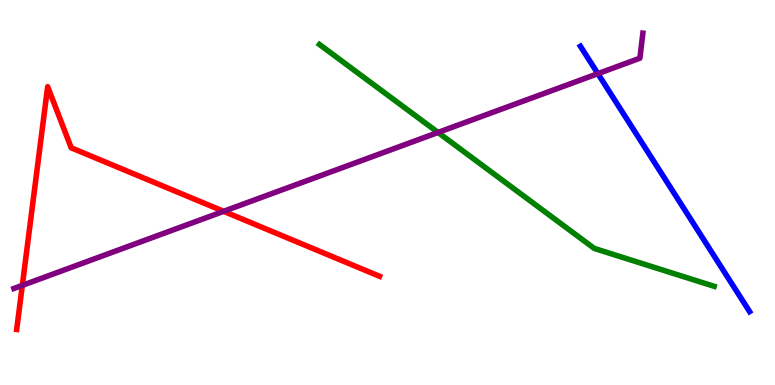[{'lines': ['blue', 'red'], 'intersections': []}, {'lines': ['green', 'red'], 'intersections': []}, {'lines': ['purple', 'red'], 'intersections': [{'x': 0.288, 'y': 2.59}, {'x': 2.89, 'y': 4.51}]}, {'lines': ['blue', 'green'], 'intersections': []}, {'lines': ['blue', 'purple'], 'intersections': [{'x': 7.71, 'y': 8.09}]}, {'lines': ['green', 'purple'], 'intersections': [{'x': 5.65, 'y': 6.56}]}]